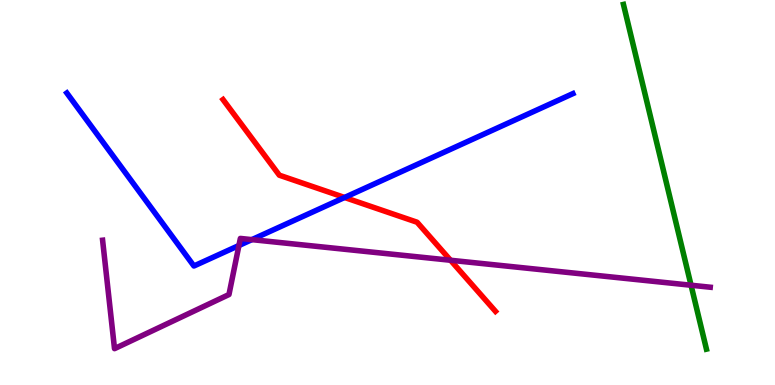[{'lines': ['blue', 'red'], 'intersections': [{'x': 4.45, 'y': 4.87}]}, {'lines': ['green', 'red'], 'intersections': []}, {'lines': ['purple', 'red'], 'intersections': [{'x': 5.81, 'y': 3.24}]}, {'lines': ['blue', 'green'], 'intersections': []}, {'lines': ['blue', 'purple'], 'intersections': [{'x': 3.08, 'y': 3.62}, {'x': 3.25, 'y': 3.78}]}, {'lines': ['green', 'purple'], 'intersections': [{'x': 8.92, 'y': 2.59}]}]